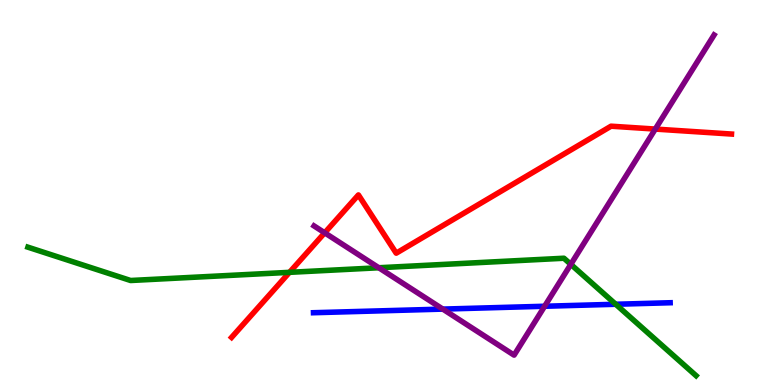[{'lines': ['blue', 'red'], 'intersections': []}, {'lines': ['green', 'red'], 'intersections': [{'x': 3.74, 'y': 2.93}]}, {'lines': ['purple', 'red'], 'intersections': [{'x': 4.19, 'y': 3.95}, {'x': 8.46, 'y': 6.65}]}, {'lines': ['blue', 'green'], 'intersections': [{'x': 7.94, 'y': 2.1}]}, {'lines': ['blue', 'purple'], 'intersections': [{'x': 5.71, 'y': 1.97}, {'x': 7.03, 'y': 2.05}]}, {'lines': ['green', 'purple'], 'intersections': [{'x': 4.89, 'y': 3.05}, {'x': 7.37, 'y': 3.13}]}]